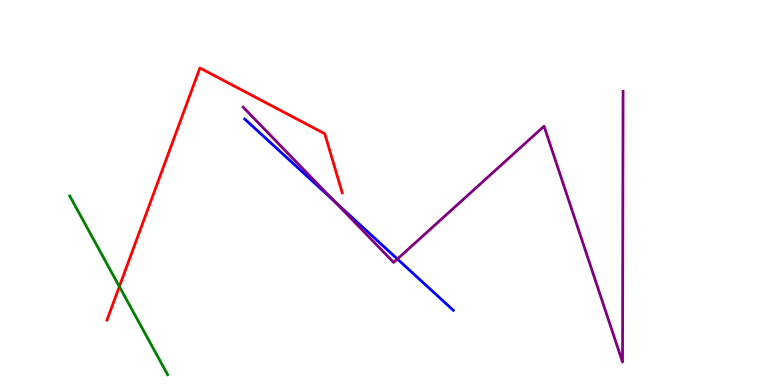[{'lines': ['blue', 'red'], 'intersections': []}, {'lines': ['green', 'red'], 'intersections': [{'x': 1.54, 'y': 2.56}]}, {'lines': ['purple', 'red'], 'intersections': []}, {'lines': ['blue', 'green'], 'intersections': []}, {'lines': ['blue', 'purple'], 'intersections': [{'x': 4.31, 'y': 4.78}, {'x': 5.13, 'y': 3.27}]}, {'lines': ['green', 'purple'], 'intersections': []}]